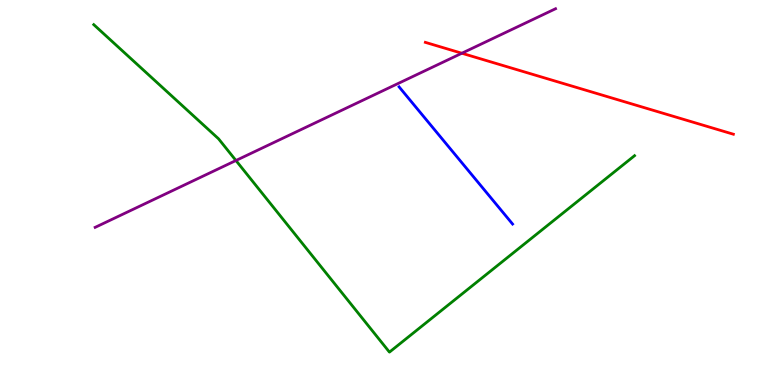[{'lines': ['blue', 'red'], 'intersections': []}, {'lines': ['green', 'red'], 'intersections': []}, {'lines': ['purple', 'red'], 'intersections': [{'x': 5.96, 'y': 8.62}]}, {'lines': ['blue', 'green'], 'intersections': []}, {'lines': ['blue', 'purple'], 'intersections': []}, {'lines': ['green', 'purple'], 'intersections': [{'x': 3.04, 'y': 5.83}]}]